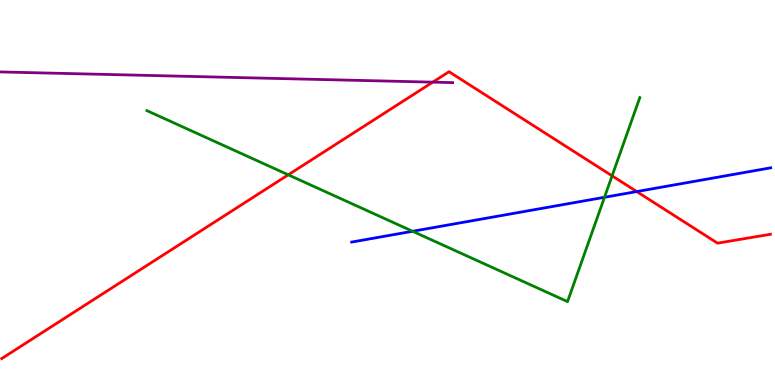[{'lines': ['blue', 'red'], 'intersections': [{'x': 8.22, 'y': 5.02}]}, {'lines': ['green', 'red'], 'intersections': [{'x': 3.72, 'y': 5.46}, {'x': 7.9, 'y': 5.43}]}, {'lines': ['purple', 'red'], 'intersections': [{'x': 5.58, 'y': 7.87}]}, {'lines': ['blue', 'green'], 'intersections': [{'x': 5.32, 'y': 3.99}, {'x': 7.8, 'y': 4.88}]}, {'lines': ['blue', 'purple'], 'intersections': []}, {'lines': ['green', 'purple'], 'intersections': []}]